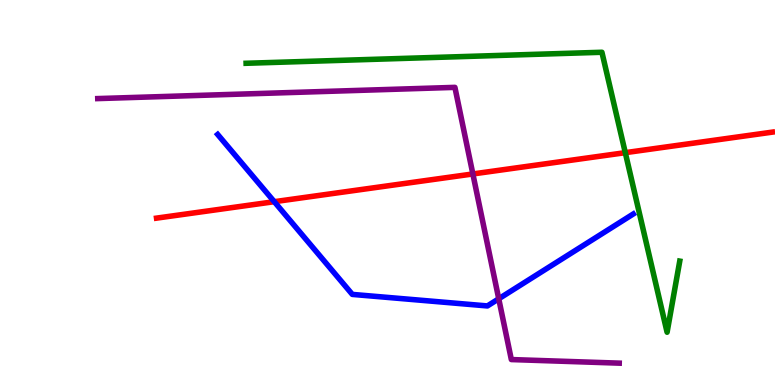[{'lines': ['blue', 'red'], 'intersections': [{'x': 3.54, 'y': 4.76}]}, {'lines': ['green', 'red'], 'intersections': [{'x': 8.07, 'y': 6.03}]}, {'lines': ['purple', 'red'], 'intersections': [{'x': 6.1, 'y': 5.48}]}, {'lines': ['blue', 'green'], 'intersections': []}, {'lines': ['blue', 'purple'], 'intersections': [{'x': 6.44, 'y': 2.24}]}, {'lines': ['green', 'purple'], 'intersections': []}]